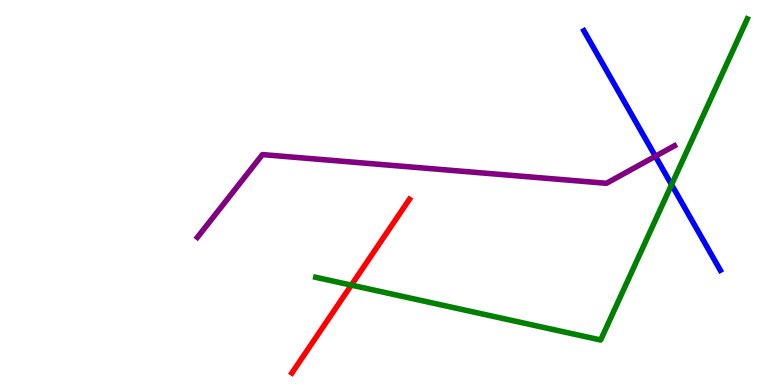[{'lines': ['blue', 'red'], 'intersections': []}, {'lines': ['green', 'red'], 'intersections': [{'x': 4.53, 'y': 2.59}]}, {'lines': ['purple', 'red'], 'intersections': []}, {'lines': ['blue', 'green'], 'intersections': [{'x': 8.67, 'y': 5.2}]}, {'lines': ['blue', 'purple'], 'intersections': [{'x': 8.46, 'y': 5.94}]}, {'lines': ['green', 'purple'], 'intersections': []}]